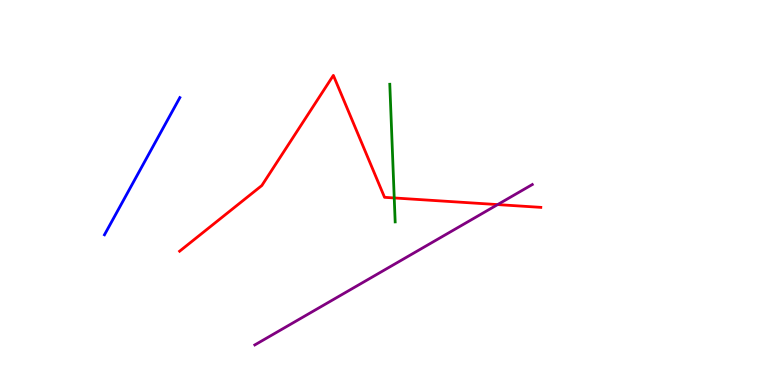[{'lines': ['blue', 'red'], 'intersections': []}, {'lines': ['green', 'red'], 'intersections': [{'x': 5.09, 'y': 4.86}]}, {'lines': ['purple', 'red'], 'intersections': [{'x': 6.42, 'y': 4.69}]}, {'lines': ['blue', 'green'], 'intersections': []}, {'lines': ['blue', 'purple'], 'intersections': []}, {'lines': ['green', 'purple'], 'intersections': []}]